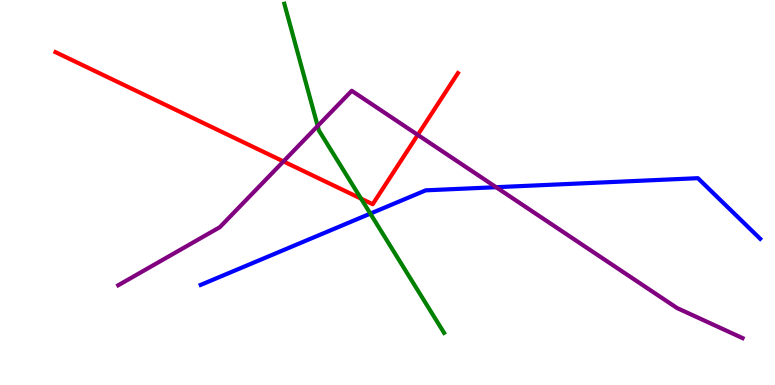[{'lines': ['blue', 'red'], 'intersections': []}, {'lines': ['green', 'red'], 'intersections': [{'x': 4.66, 'y': 4.84}]}, {'lines': ['purple', 'red'], 'intersections': [{'x': 3.66, 'y': 5.81}, {'x': 5.39, 'y': 6.5}]}, {'lines': ['blue', 'green'], 'intersections': [{'x': 4.78, 'y': 4.45}]}, {'lines': ['blue', 'purple'], 'intersections': [{'x': 6.4, 'y': 5.14}]}, {'lines': ['green', 'purple'], 'intersections': [{'x': 4.1, 'y': 6.73}]}]